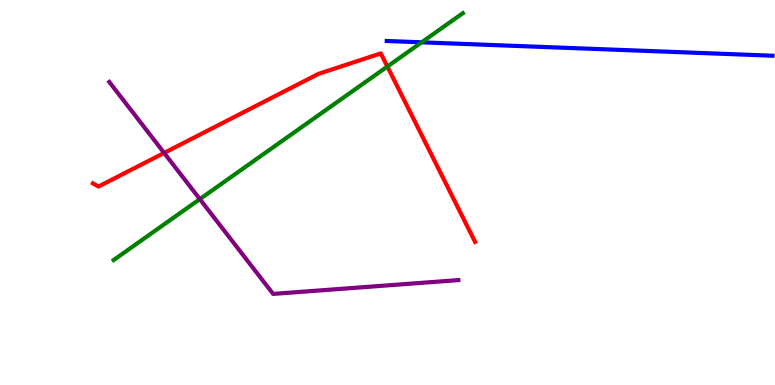[{'lines': ['blue', 'red'], 'intersections': []}, {'lines': ['green', 'red'], 'intersections': [{'x': 5.0, 'y': 8.27}]}, {'lines': ['purple', 'red'], 'intersections': [{'x': 2.12, 'y': 6.03}]}, {'lines': ['blue', 'green'], 'intersections': [{'x': 5.44, 'y': 8.9}]}, {'lines': ['blue', 'purple'], 'intersections': []}, {'lines': ['green', 'purple'], 'intersections': [{'x': 2.58, 'y': 4.83}]}]